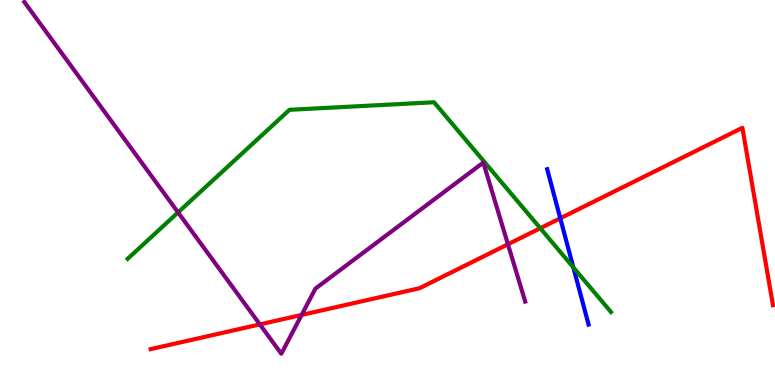[{'lines': ['blue', 'red'], 'intersections': [{'x': 7.23, 'y': 4.33}]}, {'lines': ['green', 'red'], 'intersections': [{'x': 6.97, 'y': 4.07}]}, {'lines': ['purple', 'red'], 'intersections': [{'x': 3.35, 'y': 1.57}, {'x': 3.89, 'y': 1.82}, {'x': 6.55, 'y': 3.66}]}, {'lines': ['blue', 'green'], 'intersections': [{'x': 7.4, 'y': 3.05}]}, {'lines': ['blue', 'purple'], 'intersections': []}, {'lines': ['green', 'purple'], 'intersections': [{'x': 2.3, 'y': 4.48}]}]